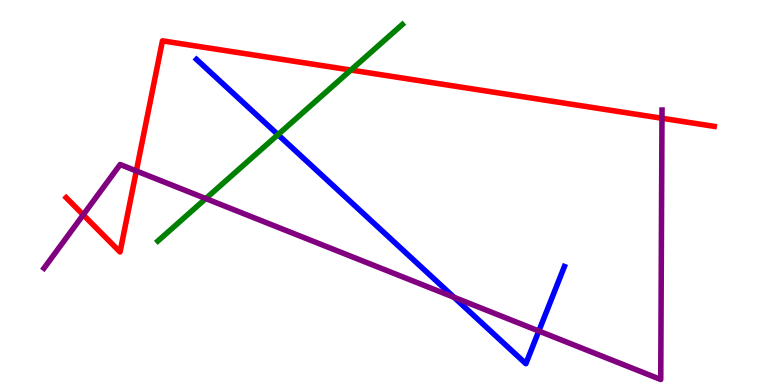[{'lines': ['blue', 'red'], 'intersections': []}, {'lines': ['green', 'red'], 'intersections': [{'x': 4.53, 'y': 8.18}]}, {'lines': ['purple', 'red'], 'intersections': [{'x': 1.07, 'y': 4.42}, {'x': 1.76, 'y': 5.56}, {'x': 8.54, 'y': 6.93}]}, {'lines': ['blue', 'green'], 'intersections': [{'x': 3.59, 'y': 6.5}]}, {'lines': ['blue', 'purple'], 'intersections': [{'x': 5.86, 'y': 2.28}, {'x': 6.95, 'y': 1.4}]}, {'lines': ['green', 'purple'], 'intersections': [{'x': 2.66, 'y': 4.84}]}]